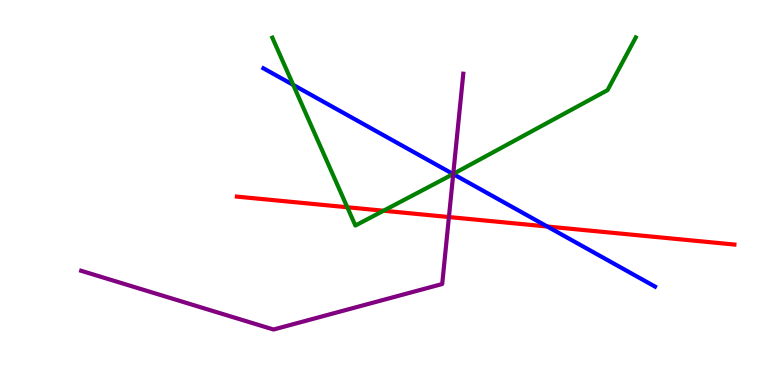[{'lines': ['blue', 'red'], 'intersections': [{'x': 7.06, 'y': 4.12}]}, {'lines': ['green', 'red'], 'intersections': [{'x': 4.48, 'y': 4.62}, {'x': 4.95, 'y': 4.53}]}, {'lines': ['purple', 'red'], 'intersections': [{'x': 5.79, 'y': 4.36}]}, {'lines': ['blue', 'green'], 'intersections': [{'x': 3.78, 'y': 7.79}, {'x': 5.85, 'y': 5.48}]}, {'lines': ['blue', 'purple'], 'intersections': [{'x': 5.85, 'y': 5.48}]}, {'lines': ['green', 'purple'], 'intersections': [{'x': 5.85, 'y': 5.48}]}]